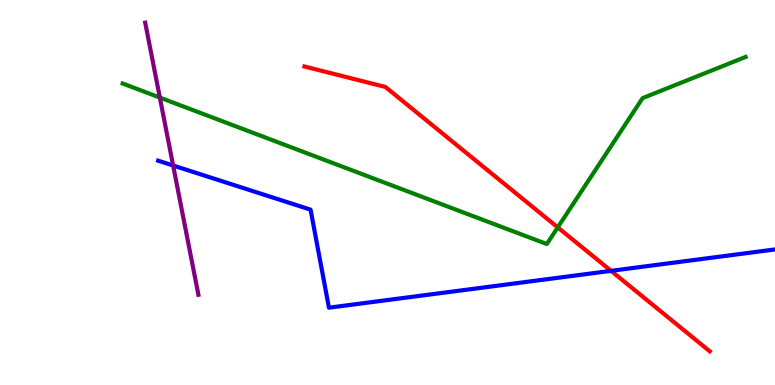[{'lines': ['blue', 'red'], 'intersections': [{'x': 7.88, 'y': 2.97}]}, {'lines': ['green', 'red'], 'intersections': [{'x': 7.2, 'y': 4.09}]}, {'lines': ['purple', 'red'], 'intersections': []}, {'lines': ['blue', 'green'], 'intersections': []}, {'lines': ['blue', 'purple'], 'intersections': [{'x': 2.23, 'y': 5.7}]}, {'lines': ['green', 'purple'], 'intersections': [{'x': 2.06, 'y': 7.47}]}]